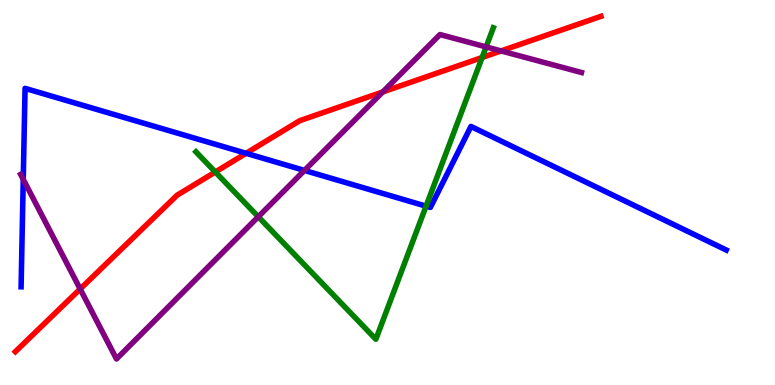[{'lines': ['blue', 'red'], 'intersections': [{'x': 3.18, 'y': 6.02}]}, {'lines': ['green', 'red'], 'intersections': [{'x': 2.78, 'y': 5.53}, {'x': 6.22, 'y': 8.51}]}, {'lines': ['purple', 'red'], 'intersections': [{'x': 1.03, 'y': 2.49}, {'x': 4.94, 'y': 7.61}, {'x': 6.47, 'y': 8.68}]}, {'lines': ['blue', 'green'], 'intersections': [{'x': 5.5, 'y': 4.65}]}, {'lines': ['blue', 'purple'], 'intersections': [{'x': 0.3, 'y': 5.34}, {'x': 3.93, 'y': 5.57}]}, {'lines': ['green', 'purple'], 'intersections': [{'x': 3.33, 'y': 4.37}, {'x': 6.27, 'y': 8.78}]}]